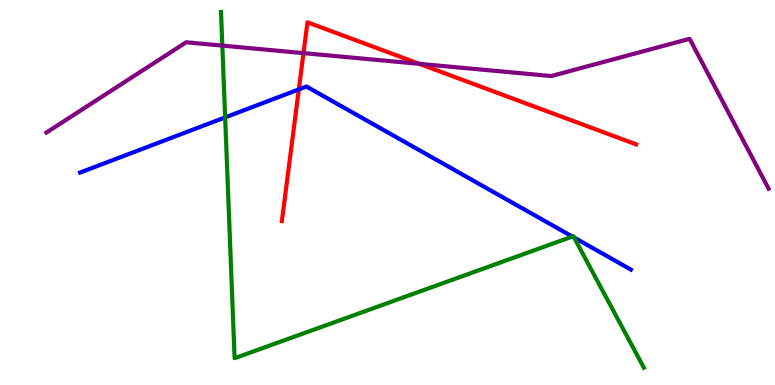[{'lines': ['blue', 'red'], 'intersections': [{'x': 3.86, 'y': 7.68}]}, {'lines': ['green', 'red'], 'intersections': []}, {'lines': ['purple', 'red'], 'intersections': [{'x': 3.92, 'y': 8.62}, {'x': 5.41, 'y': 8.34}]}, {'lines': ['blue', 'green'], 'intersections': [{'x': 2.91, 'y': 6.95}, {'x': 7.39, 'y': 3.86}, {'x': 7.41, 'y': 3.83}]}, {'lines': ['blue', 'purple'], 'intersections': []}, {'lines': ['green', 'purple'], 'intersections': [{'x': 2.87, 'y': 8.82}]}]